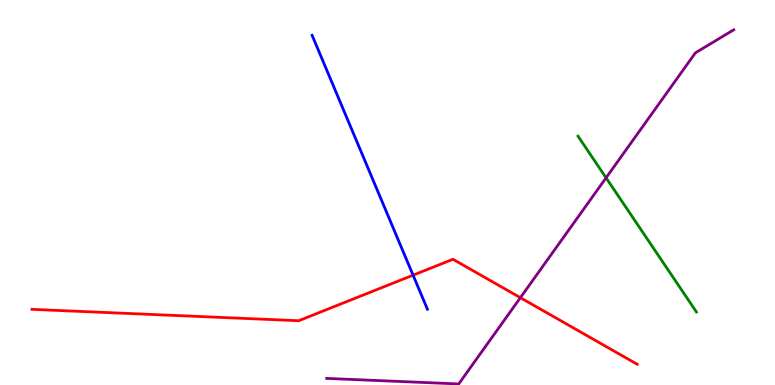[{'lines': ['blue', 'red'], 'intersections': [{'x': 5.33, 'y': 2.85}]}, {'lines': ['green', 'red'], 'intersections': []}, {'lines': ['purple', 'red'], 'intersections': [{'x': 6.71, 'y': 2.27}]}, {'lines': ['blue', 'green'], 'intersections': []}, {'lines': ['blue', 'purple'], 'intersections': []}, {'lines': ['green', 'purple'], 'intersections': [{'x': 7.82, 'y': 5.38}]}]